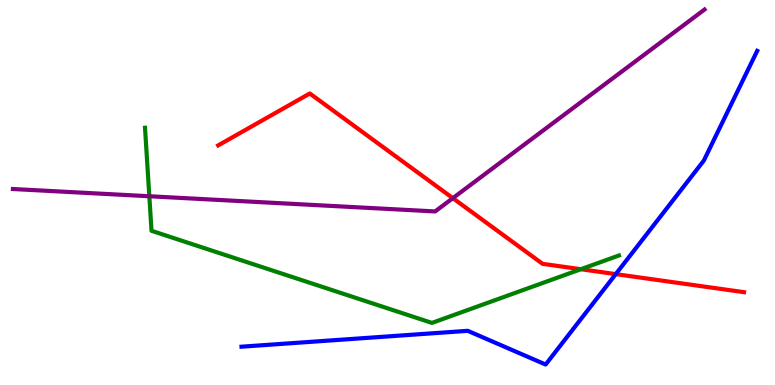[{'lines': ['blue', 'red'], 'intersections': [{'x': 7.95, 'y': 2.88}]}, {'lines': ['green', 'red'], 'intersections': [{'x': 7.49, 'y': 3.01}]}, {'lines': ['purple', 'red'], 'intersections': [{'x': 5.84, 'y': 4.85}]}, {'lines': ['blue', 'green'], 'intersections': []}, {'lines': ['blue', 'purple'], 'intersections': []}, {'lines': ['green', 'purple'], 'intersections': [{'x': 1.93, 'y': 4.9}]}]